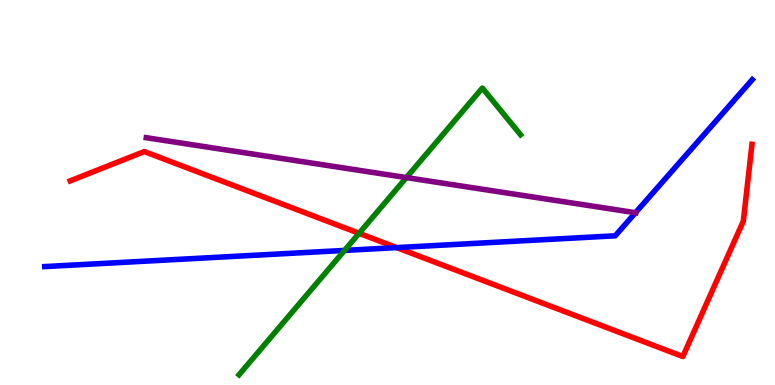[{'lines': ['blue', 'red'], 'intersections': [{'x': 5.12, 'y': 3.57}]}, {'lines': ['green', 'red'], 'intersections': [{'x': 4.63, 'y': 3.94}]}, {'lines': ['purple', 'red'], 'intersections': []}, {'lines': ['blue', 'green'], 'intersections': [{'x': 4.45, 'y': 3.5}]}, {'lines': ['blue', 'purple'], 'intersections': [{'x': 8.2, 'y': 4.48}]}, {'lines': ['green', 'purple'], 'intersections': [{'x': 5.24, 'y': 5.39}]}]